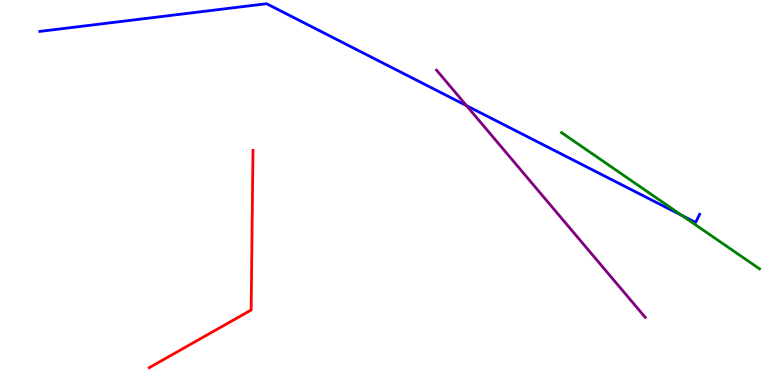[{'lines': ['blue', 'red'], 'intersections': []}, {'lines': ['green', 'red'], 'intersections': []}, {'lines': ['purple', 'red'], 'intersections': []}, {'lines': ['blue', 'green'], 'intersections': [{'x': 8.8, 'y': 4.4}]}, {'lines': ['blue', 'purple'], 'intersections': [{'x': 6.02, 'y': 7.26}]}, {'lines': ['green', 'purple'], 'intersections': []}]